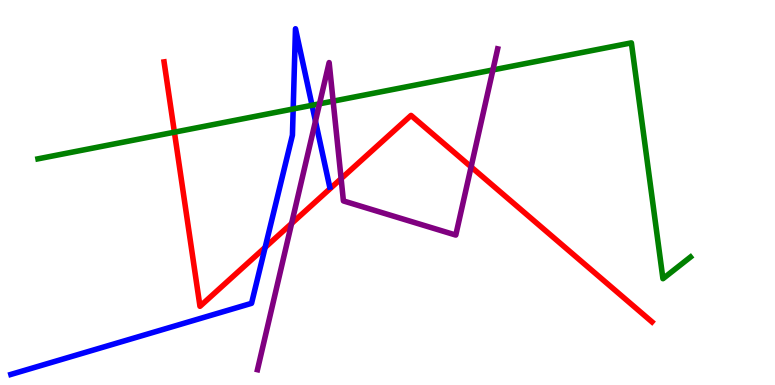[{'lines': ['blue', 'red'], 'intersections': [{'x': 3.42, 'y': 3.57}]}, {'lines': ['green', 'red'], 'intersections': [{'x': 2.25, 'y': 6.57}]}, {'lines': ['purple', 'red'], 'intersections': [{'x': 3.76, 'y': 4.2}, {'x': 4.4, 'y': 5.36}, {'x': 6.08, 'y': 5.66}]}, {'lines': ['blue', 'green'], 'intersections': [{'x': 3.78, 'y': 7.17}, {'x': 4.03, 'y': 7.27}]}, {'lines': ['blue', 'purple'], 'intersections': [{'x': 4.07, 'y': 6.85}]}, {'lines': ['green', 'purple'], 'intersections': [{'x': 4.12, 'y': 7.3}, {'x': 4.3, 'y': 7.37}, {'x': 6.36, 'y': 8.18}]}]